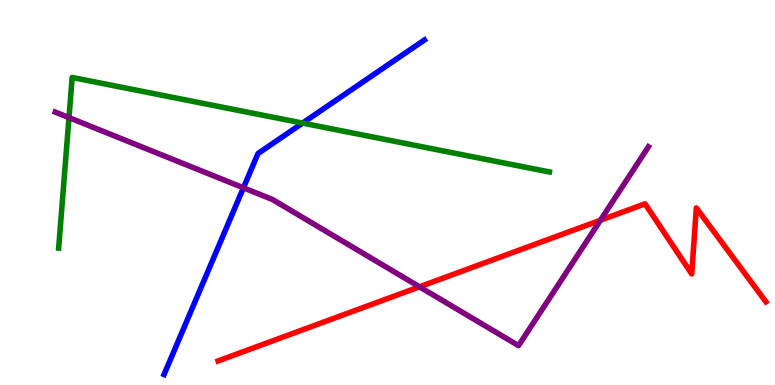[{'lines': ['blue', 'red'], 'intersections': []}, {'lines': ['green', 'red'], 'intersections': []}, {'lines': ['purple', 'red'], 'intersections': [{'x': 5.41, 'y': 2.55}, {'x': 7.75, 'y': 4.28}]}, {'lines': ['blue', 'green'], 'intersections': [{'x': 3.9, 'y': 6.8}]}, {'lines': ['blue', 'purple'], 'intersections': [{'x': 3.14, 'y': 5.12}]}, {'lines': ['green', 'purple'], 'intersections': [{'x': 0.89, 'y': 6.95}]}]